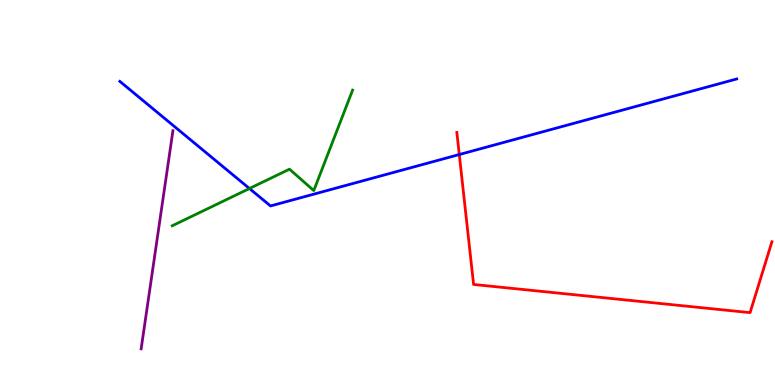[{'lines': ['blue', 'red'], 'intersections': [{'x': 5.93, 'y': 5.99}]}, {'lines': ['green', 'red'], 'intersections': []}, {'lines': ['purple', 'red'], 'intersections': []}, {'lines': ['blue', 'green'], 'intersections': [{'x': 3.22, 'y': 5.1}]}, {'lines': ['blue', 'purple'], 'intersections': []}, {'lines': ['green', 'purple'], 'intersections': []}]